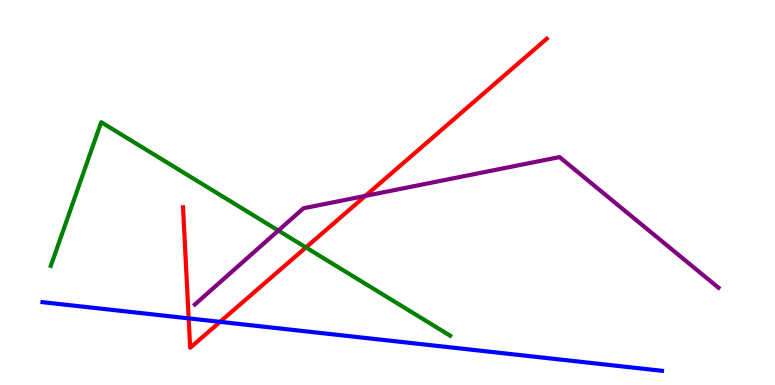[{'lines': ['blue', 'red'], 'intersections': [{'x': 2.43, 'y': 1.73}, {'x': 2.84, 'y': 1.64}]}, {'lines': ['green', 'red'], 'intersections': [{'x': 3.95, 'y': 3.57}]}, {'lines': ['purple', 'red'], 'intersections': [{'x': 4.71, 'y': 4.91}]}, {'lines': ['blue', 'green'], 'intersections': []}, {'lines': ['blue', 'purple'], 'intersections': []}, {'lines': ['green', 'purple'], 'intersections': [{'x': 3.59, 'y': 4.01}]}]